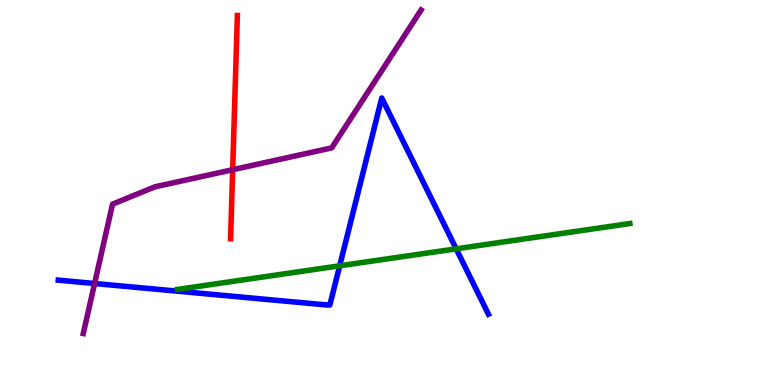[{'lines': ['blue', 'red'], 'intersections': []}, {'lines': ['green', 'red'], 'intersections': []}, {'lines': ['purple', 'red'], 'intersections': [{'x': 3.0, 'y': 5.59}]}, {'lines': ['blue', 'green'], 'intersections': [{'x': 4.38, 'y': 3.1}, {'x': 5.89, 'y': 3.54}]}, {'lines': ['blue', 'purple'], 'intersections': [{'x': 1.22, 'y': 2.64}]}, {'lines': ['green', 'purple'], 'intersections': []}]